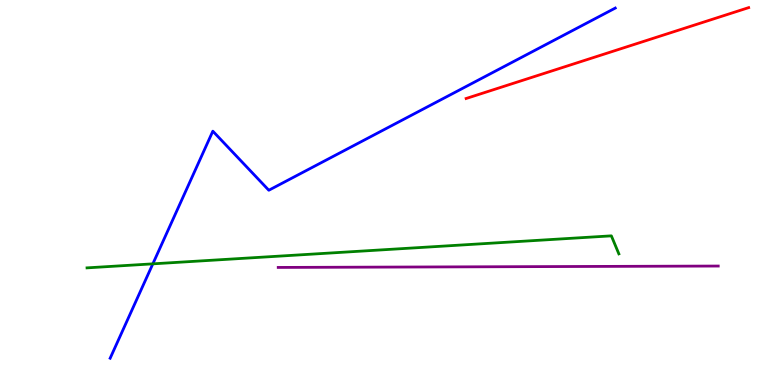[{'lines': ['blue', 'red'], 'intersections': []}, {'lines': ['green', 'red'], 'intersections': []}, {'lines': ['purple', 'red'], 'intersections': []}, {'lines': ['blue', 'green'], 'intersections': [{'x': 1.97, 'y': 3.15}]}, {'lines': ['blue', 'purple'], 'intersections': []}, {'lines': ['green', 'purple'], 'intersections': []}]